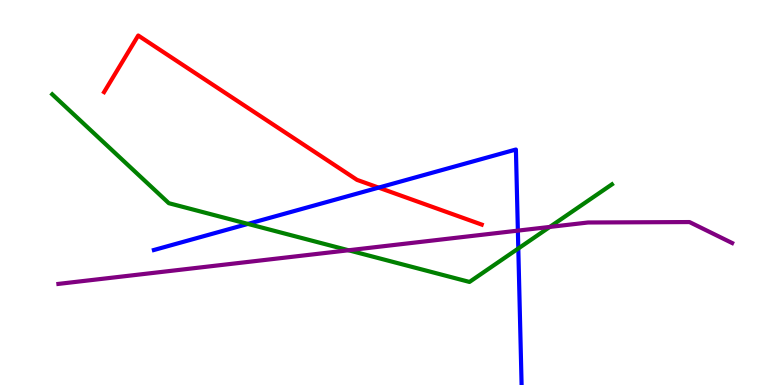[{'lines': ['blue', 'red'], 'intersections': [{'x': 4.89, 'y': 5.13}]}, {'lines': ['green', 'red'], 'intersections': []}, {'lines': ['purple', 'red'], 'intersections': []}, {'lines': ['blue', 'green'], 'intersections': [{'x': 3.2, 'y': 4.18}, {'x': 6.69, 'y': 3.55}]}, {'lines': ['blue', 'purple'], 'intersections': [{'x': 6.68, 'y': 4.01}]}, {'lines': ['green', 'purple'], 'intersections': [{'x': 4.5, 'y': 3.5}, {'x': 7.09, 'y': 4.11}]}]